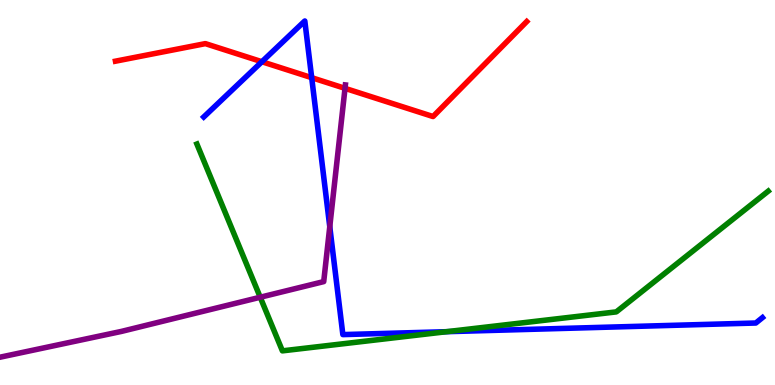[{'lines': ['blue', 'red'], 'intersections': [{'x': 3.38, 'y': 8.4}, {'x': 4.02, 'y': 7.98}]}, {'lines': ['green', 'red'], 'intersections': []}, {'lines': ['purple', 'red'], 'intersections': [{'x': 4.45, 'y': 7.71}]}, {'lines': ['blue', 'green'], 'intersections': [{'x': 5.76, 'y': 1.38}]}, {'lines': ['blue', 'purple'], 'intersections': [{'x': 4.26, 'y': 4.11}]}, {'lines': ['green', 'purple'], 'intersections': [{'x': 3.36, 'y': 2.28}]}]